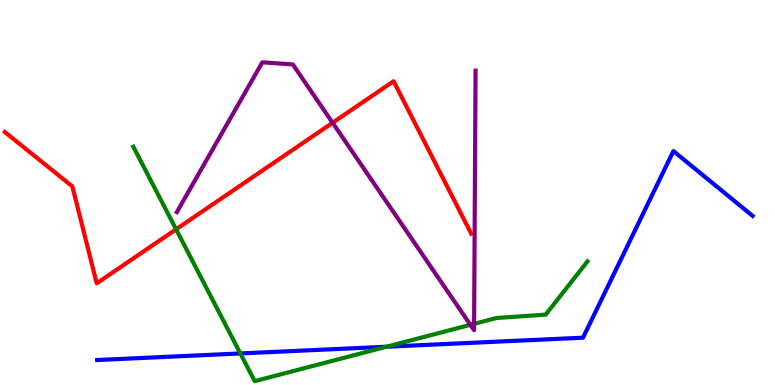[{'lines': ['blue', 'red'], 'intersections': []}, {'lines': ['green', 'red'], 'intersections': [{'x': 2.27, 'y': 4.04}]}, {'lines': ['purple', 'red'], 'intersections': [{'x': 4.29, 'y': 6.81}]}, {'lines': ['blue', 'green'], 'intersections': [{'x': 3.1, 'y': 0.82}, {'x': 4.99, 'y': 0.994}]}, {'lines': ['blue', 'purple'], 'intersections': []}, {'lines': ['green', 'purple'], 'intersections': [{'x': 6.07, 'y': 1.56}, {'x': 6.12, 'y': 1.59}]}]